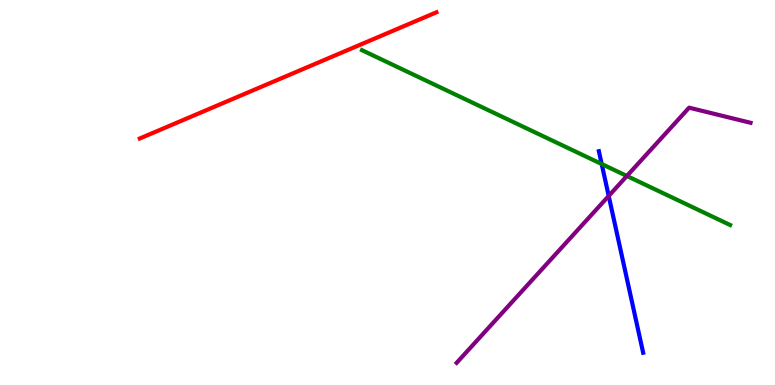[{'lines': ['blue', 'red'], 'intersections': []}, {'lines': ['green', 'red'], 'intersections': []}, {'lines': ['purple', 'red'], 'intersections': []}, {'lines': ['blue', 'green'], 'intersections': [{'x': 7.76, 'y': 5.74}]}, {'lines': ['blue', 'purple'], 'intersections': [{'x': 7.85, 'y': 4.91}]}, {'lines': ['green', 'purple'], 'intersections': [{'x': 8.09, 'y': 5.43}]}]